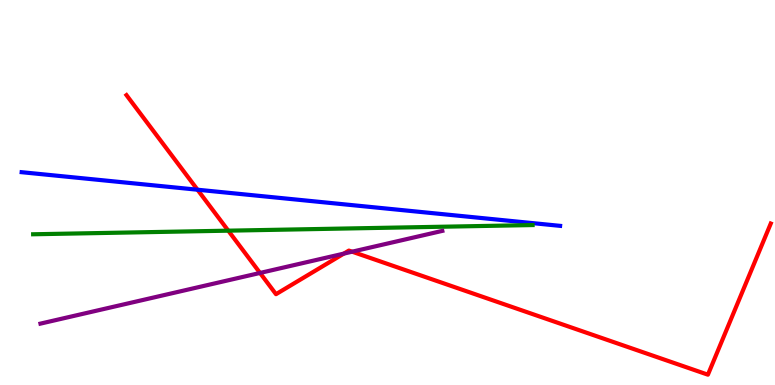[{'lines': ['blue', 'red'], 'intersections': [{'x': 2.55, 'y': 5.07}]}, {'lines': ['green', 'red'], 'intersections': [{'x': 2.95, 'y': 4.01}]}, {'lines': ['purple', 'red'], 'intersections': [{'x': 3.36, 'y': 2.91}, {'x': 4.44, 'y': 3.41}, {'x': 4.54, 'y': 3.46}]}, {'lines': ['blue', 'green'], 'intersections': []}, {'lines': ['blue', 'purple'], 'intersections': []}, {'lines': ['green', 'purple'], 'intersections': []}]